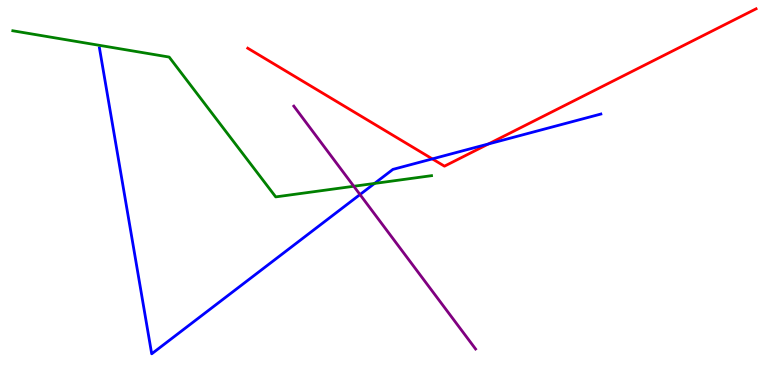[{'lines': ['blue', 'red'], 'intersections': [{'x': 5.58, 'y': 5.87}, {'x': 6.3, 'y': 6.26}]}, {'lines': ['green', 'red'], 'intersections': []}, {'lines': ['purple', 'red'], 'intersections': []}, {'lines': ['blue', 'green'], 'intersections': [{'x': 4.83, 'y': 5.24}]}, {'lines': ['blue', 'purple'], 'intersections': [{'x': 4.65, 'y': 4.95}]}, {'lines': ['green', 'purple'], 'intersections': [{'x': 4.57, 'y': 5.16}]}]